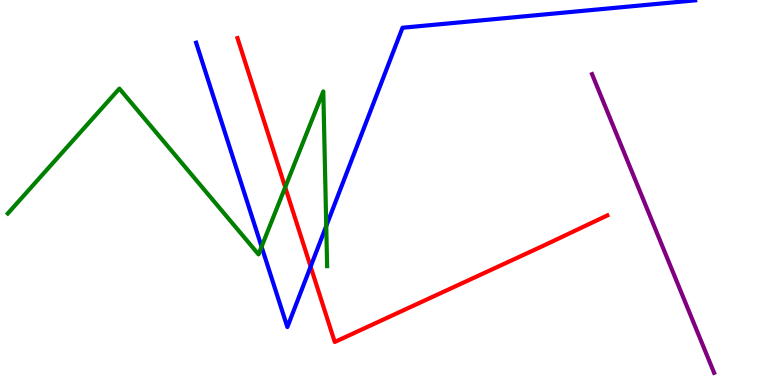[{'lines': ['blue', 'red'], 'intersections': [{'x': 4.01, 'y': 3.07}]}, {'lines': ['green', 'red'], 'intersections': [{'x': 3.68, 'y': 5.14}]}, {'lines': ['purple', 'red'], 'intersections': []}, {'lines': ['blue', 'green'], 'intersections': [{'x': 3.38, 'y': 3.59}, {'x': 4.21, 'y': 4.13}]}, {'lines': ['blue', 'purple'], 'intersections': []}, {'lines': ['green', 'purple'], 'intersections': []}]